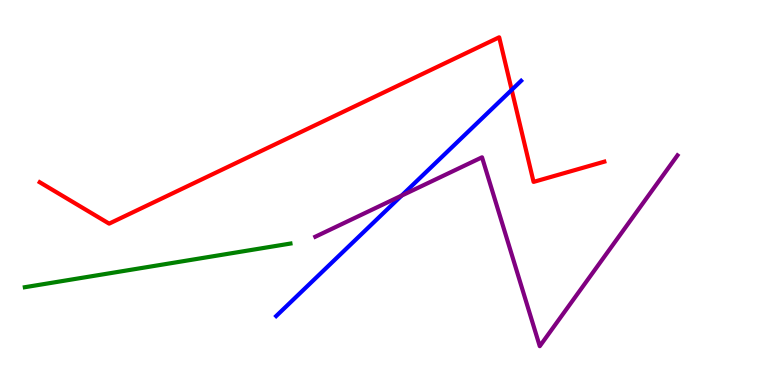[{'lines': ['blue', 'red'], 'intersections': [{'x': 6.6, 'y': 7.67}]}, {'lines': ['green', 'red'], 'intersections': []}, {'lines': ['purple', 'red'], 'intersections': []}, {'lines': ['blue', 'green'], 'intersections': []}, {'lines': ['blue', 'purple'], 'intersections': [{'x': 5.18, 'y': 4.92}]}, {'lines': ['green', 'purple'], 'intersections': []}]